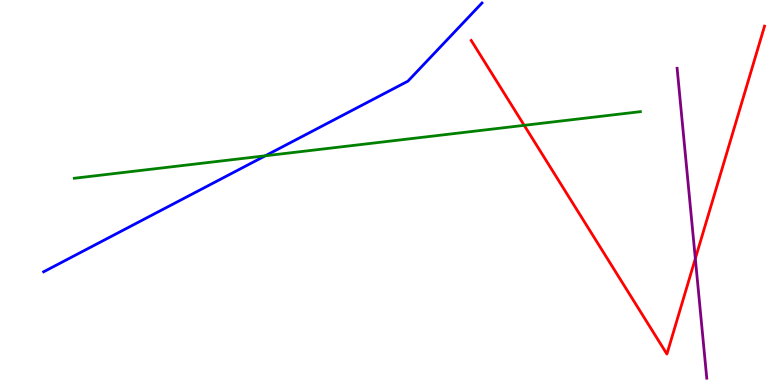[{'lines': ['blue', 'red'], 'intersections': []}, {'lines': ['green', 'red'], 'intersections': [{'x': 6.76, 'y': 6.74}]}, {'lines': ['purple', 'red'], 'intersections': [{'x': 8.97, 'y': 3.28}]}, {'lines': ['blue', 'green'], 'intersections': [{'x': 3.42, 'y': 5.95}]}, {'lines': ['blue', 'purple'], 'intersections': []}, {'lines': ['green', 'purple'], 'intersections': []}]